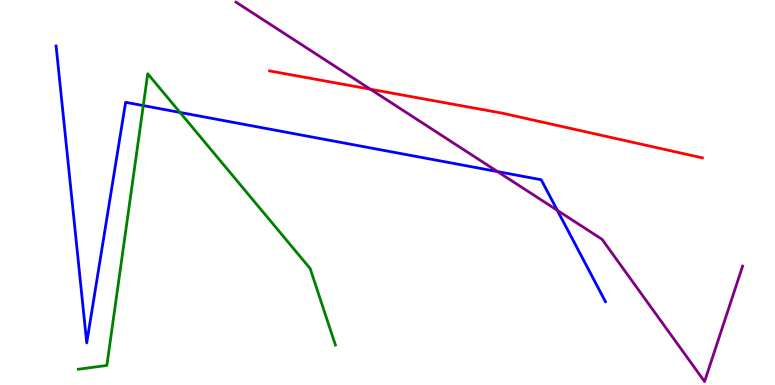[{'lines': ['blue', 'red'], 'intersections': []}, {'lines': ['green', 'red'], 'intersections': []}, {'lines': ['purple', 'red'], 'intersections': [{'x': 4.78, 'y': 7.68}]}, {'lines': ['blue', 'green'], 'intersections': [{'x': 1.85, 'y': 7.26}, {'x': 2.32, 'y': 7.08}]}, {'lines': ['blue', 'purple'], 'intersections': [{'x': 6.42, 'y': 5.54}, {'x': 7.19, 'y': 4.54}]}, {'lines': ['green', 'purple'], 'intersections': []}]